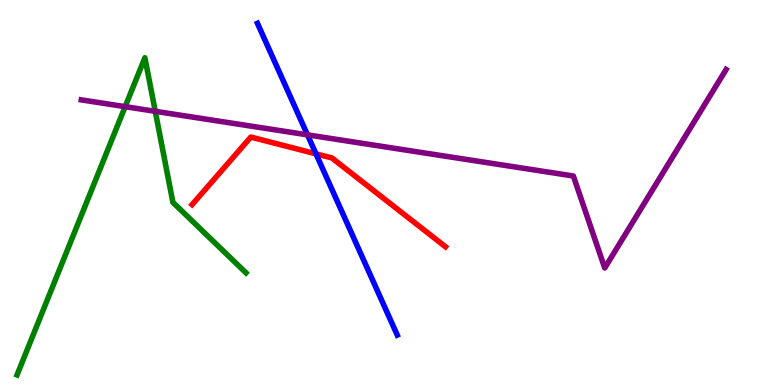[{'lines': ['blue', 'red'], 'intersections': [{'x': 4.08, 'y': 6.0}]}, {'lines': ['green', 'red'], 'intersections': []}, {'lines': ['purple', 'red'], 'intersections': []}, {'lines': ['blue', 'green'], 'intersections': []}, {'lines': ['blue', 'purple'], 'intersections': [{'x': 3.97, 'y': 6.5}]}, {'lines': ['green', 'purple'], 'intersections': [{'x': 1.62, 'y': 7.23}, {'x': 2.0, 'y': 7.11}]}]